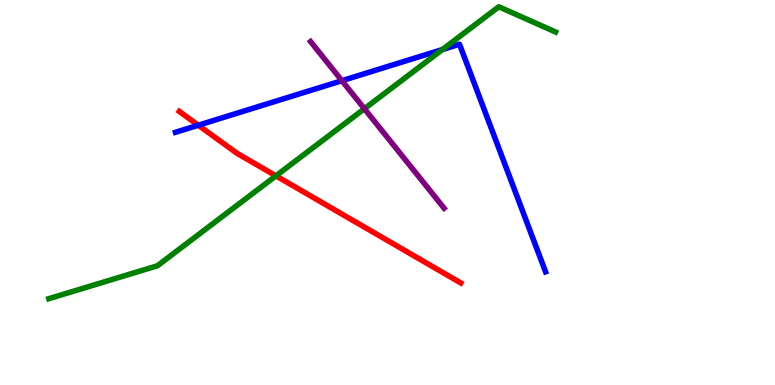[{'lines': ['blue', 'red'], 'intersections': [{'x': 2.56, 'y': 6.75}]}, {'lines': ['green', 'red'], 'intersections': [{'x': 3.56, 'y': 5.43}]}, {'lines': ['purple', 'red'], 'intersections': []}, {'lines': ['blue', 'green'], 'intersections': [{'x': 5.71, 'y': 8.71}]}, {'lines': ['blue', 'purple'], 'intersections': [{'x': 4.41, 'y': 7.9}]}, {'lines': ['green', 'purple'], 'intersections': [{'x': 4.7, 'y': 7.18}]}]